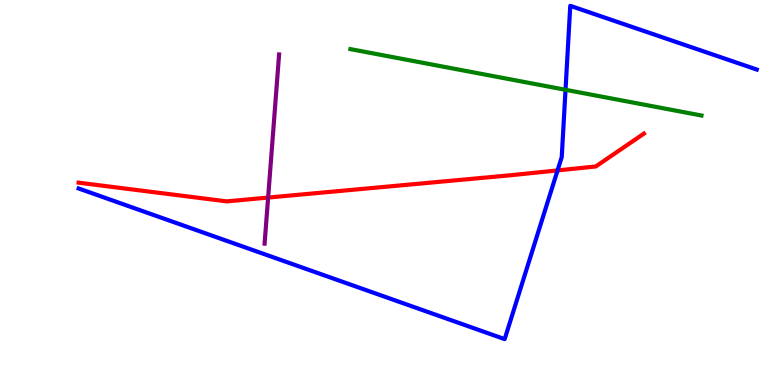[{'lines': ['blue', 'red'], 'intersections': [{'x': 7.19, 'y': 5.57}]}, {'lines': ['green', 'red'], 'intersections': []}, {'lines': ['purple', 'red'], 'intersections': [{'x': 3.46, 'y': 4.87}]}, {'lines': ['blue', 'green'], 'intersections': [{'x': 7.3, 'y': 7.67}]}, {'lines': ['blue', 'purple'], 'intersections': []}, {'lines': ['green', 'purple'], 'intersections': []}]